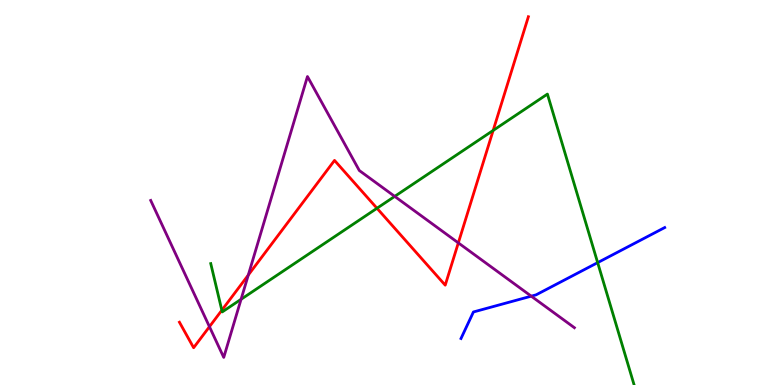[{'lines': ['blue', 'red'], 'intersections': []}, {'lines': ['green', 'red'], 'intersections': [{'x': 2.86, 'y': 1.94}, {'x': 4.86, 'y': 4.59}, {'x': 6.36, 'y': 6.61}]}, {'lines': ['purple', 'red'], 'intersections': [{'x': 2.7, 'y': 1.51}, {'x': 3.2, 'y': 2.86}, {'x': 5.91, 'y': 3.69}]}, {'lines': ['blue', 'green'], 'intersections': [{'x': 7.71, 'y': 3.18}]}, {'lines': ['blue', 'purple'], 'intersections': [{'x': 6.85, 'y': 2.31}]}, {'lines': ['green', 'purple'], 'intersections': [{'x': 3.11, 'y': 2.23}, {'x': 5.09, 'y': 4.9}]}]